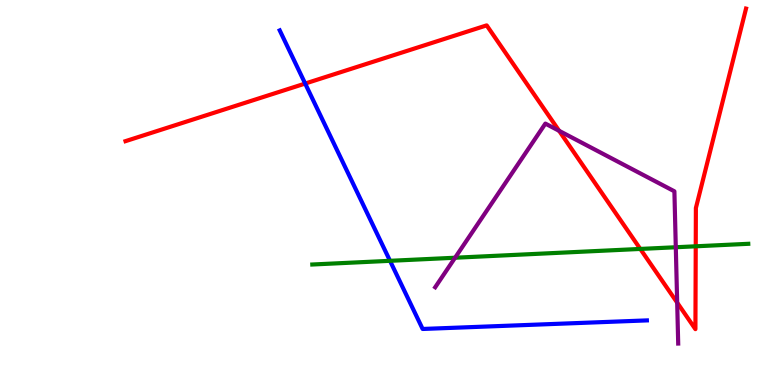[{'lines': ['blue', 'red'], 'intersections': [{'x': 3.94, 'y': 7.83}]}, {'lines': ['green', 'red'], 'intersections': [{'x': 8.26, 'y': 3.53}, {'x': 8.98, 'y': 3.6}]}, {'lines': ['purple', 'red'], 'intersections': [{'x': 7.21, 'y': 6.6}, {'x': 8.74, 'y': 2.14}]}, {'lines': ['blue', 'green'], 'intersections': [{'x': 5.03, 'y': 3.23}]}, {'lines': ['blue', 'purple'], 'intersections': []}, {'lines': ['green', 'purple'], 'intersections': [{'x': 5.87, 'y': 3.31}, {'x': 8.72, 'y': 3.58}]}]